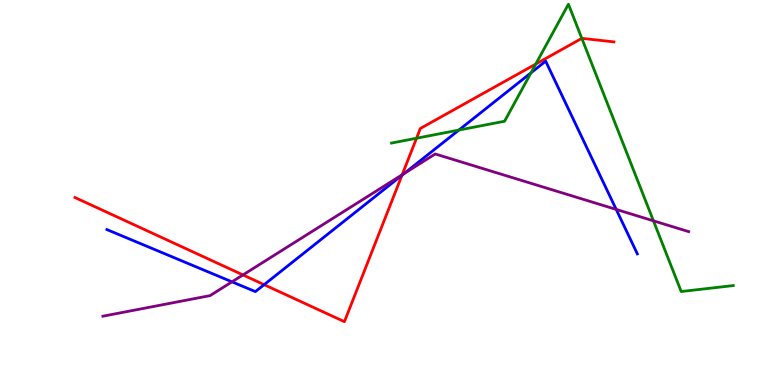[{'lines': ['blue', 'red'], 'intersections': [{'x': 3.41, 'y': 2.61}, {'x': 5.19, 'y': 5.45}]}, {'lines': ['green', 'red'], 'intersections': [{'x': 5.37, 'y': 6.41}, {'x': 6.91, 'y': 8.34}, {'x': 7.51, 'y': 9.0}]}, {'lines': ['purple', 'red'], 'intersections': [{'x': 3.13, 'y': 2.86}, {'x': 5.19, 'y': 5.46}]}, {'lines': ['blue', 'green'], 'intersections': [{'x': 5.92, 'y': 6.62}, {'x': 6.85, 'y': 8.11}]}, {'lines': ['blue', 'purple'], 'intersections': [{'x': 2.99, 'y': 2.68}, {'x': 5.21, 'y': 5.49}, {'x': 7.95, 'y': 4.56}]}, {'lines': ['green', 'purple'], 'intersections': [{'x': 8.43, 'y': 4.26}]}]